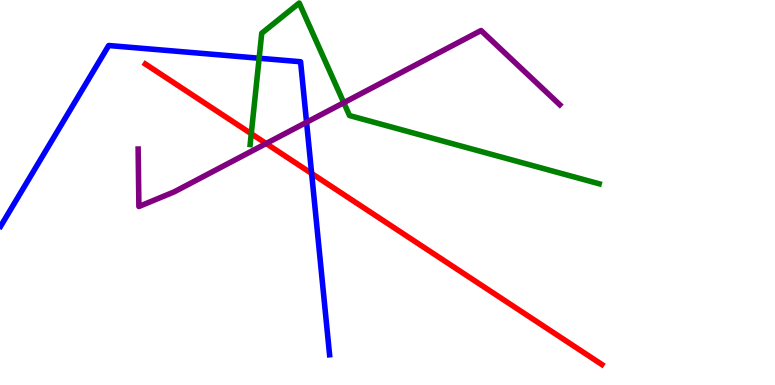[{'lines': ['blue', 'red'], 'intersections': [{'x': 4.02, 'y': 5.49}]}, {'lines': ['green', 'red'], 'intersections': [{'x': 3.24, 'y': 6.53}]}, {'lines': ['purple', 'red'], 'intersections': [{'x': 3.43, 'y': 6.27}]}, {'lines': ['blue', 'green'], 'intersections': [{'x': 3.34, 'y': 8.49}]}, {'lines': ['blue', 'purple'], 'intersections': [{'x': 3.96, 'y': 6.82}]}, {'lines': ['green', 'purple'], 'intersections': [{'x': 4.44, 'y': 7.33}]}]